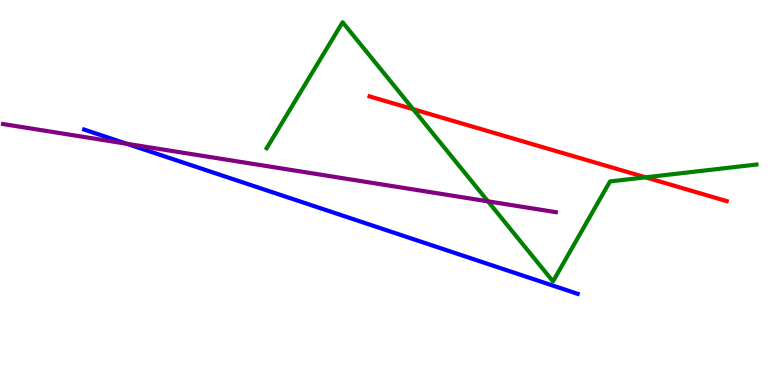[{'lines': ['blue', 'red'], 'intersections': []}, {'lines': ['green', 'red'], 'intersections': [{'x': 5.33, 'y': 7.16}, {'x': 8.33, 'y': 5.39}]}, {'lines': ['purple', 'red'], 'intersections': []}, {'lines': ['blue', 'green'], 'intersections': []}, {'lines': ['blue', 'purple'], 'intersections': [{'x': 1.64, 'y': 6.27}]}, {'lines': ['green', 'purple'], 'intersections': [{'x': 6.3, 'y': 4.77}]}]